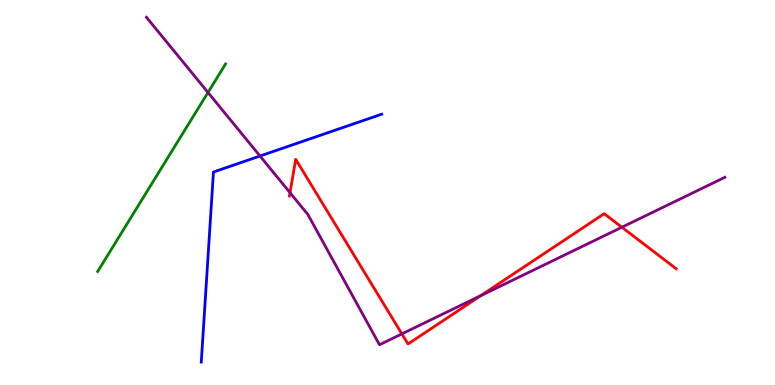[{'lines': ['blue', 'red'], 'intersections': []}, {'lines': ['green', 'red'], 'intersections': []}, {'lines': ['purple', 'red'], 'intersections': [{'x': 3.74, 'y': 5.0}, {'x': 5.19, 'y': 1.33}, {'x': 6.2, 'y': 2.32}, {'x': 8.02, 'y': 4.1}]}, {'lines': ['blue', 'green'], 'intersections': []}, {'lines': ['blue', 'purple'], 'intersections': [{'x': 3.35, 'y': 5.95}]}, {'lines': ['green', 'purple'], 'intersections': [{'x': 2.68, 'y': 7.6}]}]